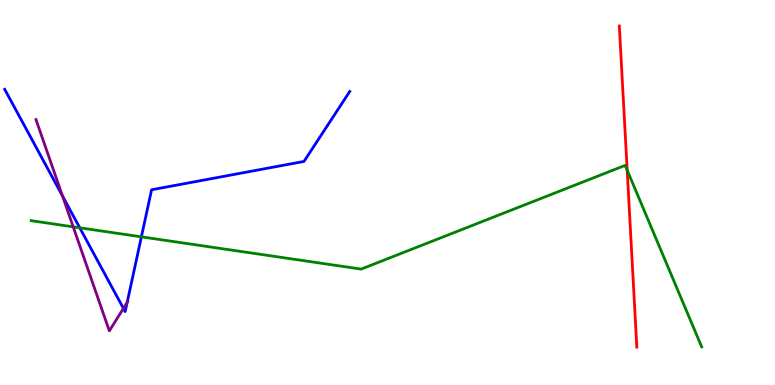[{'lines': ['blue', 'red'], 'intersections': []}, {'lines': ['green', 'red'], 'intersections': [{'x': 8.09, 'y': 5.58}]}, {'lines': ['purple', 'red'], 'intersections': []}, {'lines': ['blue', 'green'], 'intersections': [{'x': 1.03, 'y': 4.08}, {'x': 1.82, 'y': 3.85}]}, {'lines': ['blue', 'purple'], 'intersections': [{'x': 0.806, 'y': 4.91}, {'x': 1.59, 'y': 1.99}, {'x': 1.64, 'y': 2.14}]}, {'lines': ['green', 'purple'], 'intersections': [{'x': 0.945, 'y': 4.11}]}]